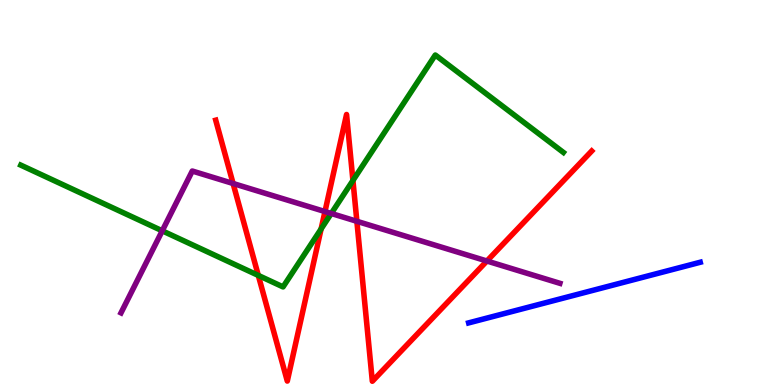[{'lines': ['blue', 'red'], 'intersections': []}, {'lines': ['green', 'red'], 'intersections': [{'x': 3.33, 'y': 2.85}, {'x': 4.14, 'y': 4.05}, {'x': 4.55, 'y': 5.31}]}, {'lines': ['purple', 'red'], 'intersections': [{'x': 3.01, 'y': 5.23}, {'x': 4.19, 'y': 4.5}, {'x': 4.6, 'y': 4.25}, {'x': 6.28, 'y': 3.22}]}, {'lines': ['blue', 'green'], 'intersections': []}, {'lines': ['blue', 'purple'], 'intersections': []}, {'lines': ['green', 'purple'], 'intersections': [{'x': 2.09, 'y': 4.0}, {'x': 4.27, 'y': 4.46}]}]